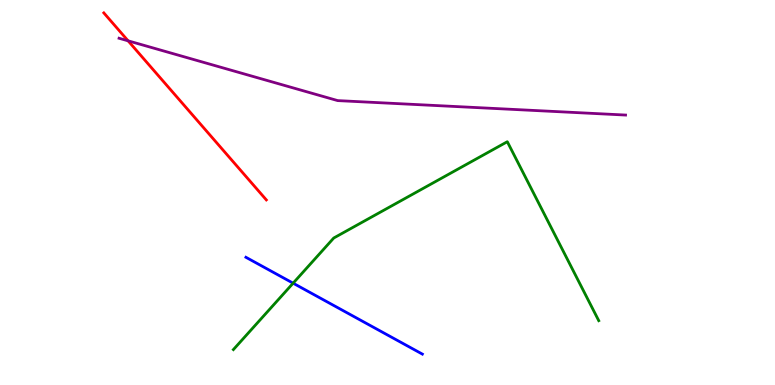[{'lines': ['blue', 'red'], 'intersections': []}, {'lines': ['green', 'red'], 'intersections': []}, {'lines': ['purple', 'red'], 'intersections': [{'x': 1.65, 'y': 8.94}]}, {'lines': ['blue', 'green'], 'intersections': [{'x': 3.78, 'y': 2.64}]}, {'lines': ['blue', 'purple'], 'intersections': []}, {'lines': ['green', 'purple'], 'intersections': []}]